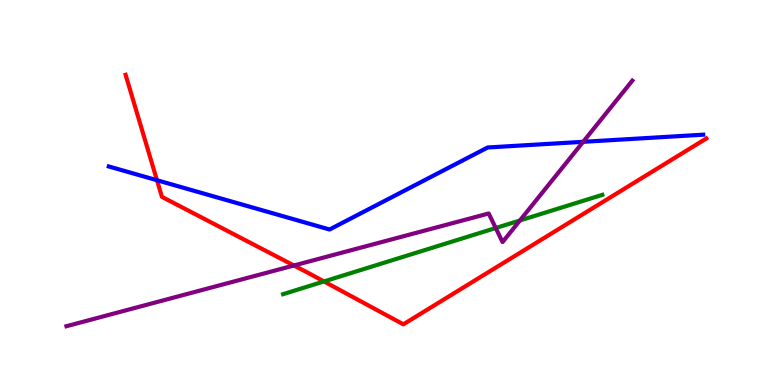[{'lines': ['blue', 'red'], 'intersections': [{'x': 2.03, 'y': 5.32}]}, {'lines': ['green', 'red'], 'intersections': [{'x': 4.18, 'y': 2.69}]}, {'lines': ['purple', 'red'], 'intersections': [{'x': 3.79, 'y': 3.1}]}, {'lines': ['blue', 'green'], 'intersections': []}, {'lines': ['blue', 'purple'], 'intersections': [{'x': 7.52, 'y': 6.32}]}, {'lines': ['green', 'purple'], 'intersections': [{'x': 6.4, 'y': 4.08}, {'x': 6.71, 'y': 4.27}]}]